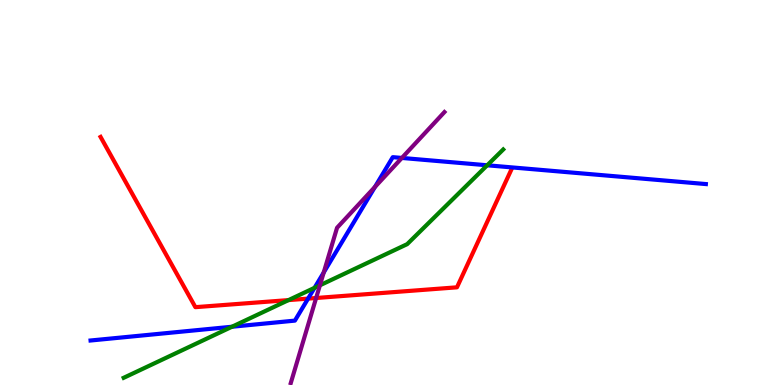[{'lines': ['blue', 'red'], 'intersections': [{'x': 3.98, 'y': 2.24}]}, {'lines': ['green', 'red'], 'intersections': [{'x': 3.72, 'y': 2.21}]}, {'lines': ['purple', 'red'], 'intersections': [{'x': 4.08, 'y': 2.26}]}, {'lines': ['blue', 'green'], 'intersections': [{'x': 2.99, 'y': 1.51}, {'x': 4.06, 'y': 2.52}, {'x': 6.29, 'y': 5.71}]}, {'lines': ['blue', 'purple'], 'intersections': [{'x': 4.18, 'y': 2.92}, {'x': 4.84, 'y': 5.14}, {'x': 5.19, 'y': 5.9}]}, {'lines': ['green', 'purple'], 'intersections': [{'x': 4.13, 'y': 2.59}]}]